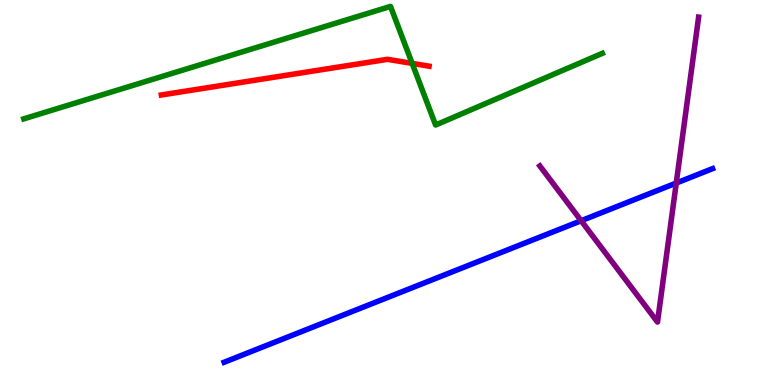[{'lines': ['blue', 'red'], 'intersections': []}, {'lines': ['green', 'red'], 'intersections': [{'x': 5.32, 'y': 8.35}]}, {'lines': ['purple', 'red'], 'intersections': []}, {'lines': ['blue', 'green'], 'intersections': []}, {'lines': ['blue', 'purple'], 'intersections': [{'x': 7.5, 'y': 4.27}, {'x': 8.73, 'y': 5.25}]}, {'lines': ['green', 'purple'], 'intersections': []}]